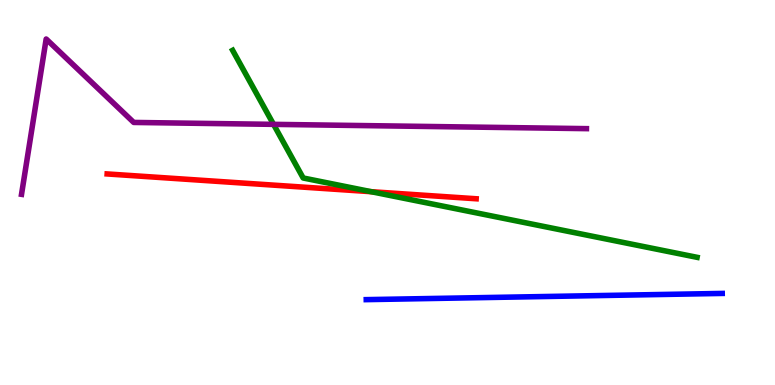[{'lines': ['blue', 'red'], 'intersections': []}, {'lines': ['green', 'red'], 'intersections': [{'x': 4.79, 'y': 5.02}]}, {'lines': ['purple', 'red'], 'intersections': []}, {'lines': ['blue', 'green'], 'intersections': []}, {'lines': ['blue', 'purple'], 'intersections': []}, {'lines': ['green', 'purple'], 'intersections': [{'x': 3.53, 'y': 6.77}]}]